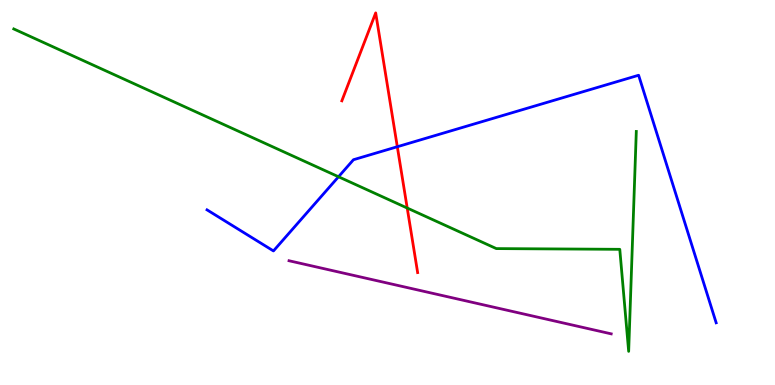[{'lines': ['blue', 'red'], 'intersections': [{'x': 5.13, 'y': 6.19}]}, {'lines': ['green', 'red'], 'intersections': [{'x': 5.25, 'y': 4.6}]}, {'lines': ['purple', 'red'], 'intersections': []}, {'lines': ['blue', 'green'], 'intersections': [{'x': 4.37, 'y': 5.41}]}, {'lines': ['blue', 'purple'], 'intersections': []}, {'lines': ['green', 'purple'], 'intersections': []}]